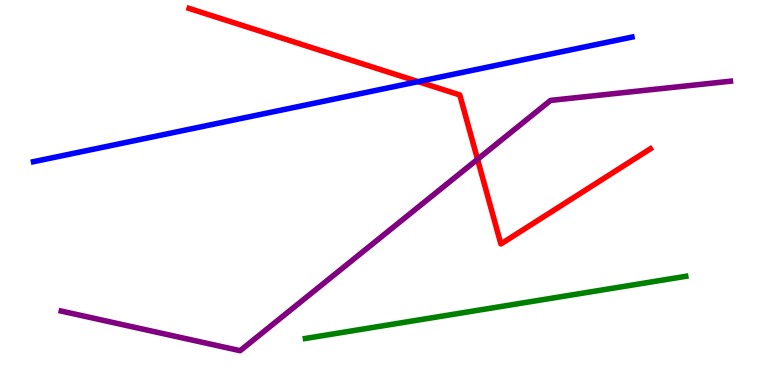[{'lines': ['blue', 'red'], 'intersections': [{'x': 5.39, 'y': 7.88}]}, {'lines': ['green', 'red'], 'intersections': []}, {'lines': ['purple', 'red'], 'intersections': [{'x': 6.16, 'y': 5.86}]}, {'lines': ['blue', 'green'], 'intersections': []}, {'lines': ['blue', 'purple'], 'intersections': []}, {'lines': ['green', 'purple'], 'intersections': []}]